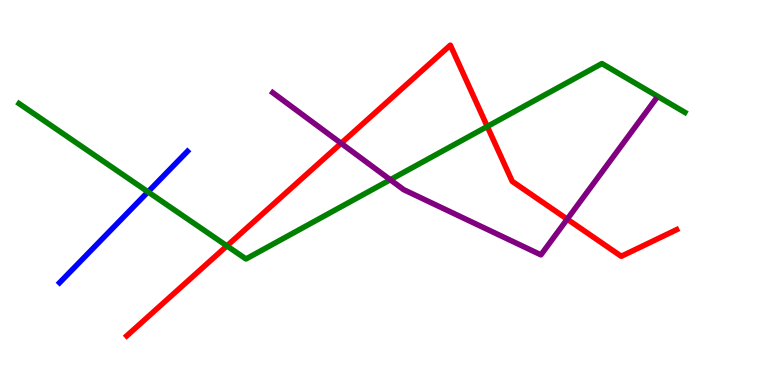[{'lines': ['blue', 'red'], 'intersections': []}, {'lines': ['green', 'red'], 'intersections': [{'x': 2.93, 'y': 3.61}, {'x': 6.29, 'y': 6.71}]}, {'lines': ['purple', 'red'], 'intersections': [{'x': 4.4, 'y': 6.28}, {'x': 7.32, 'y': 4.31}]}, {'lines': ['blue', 'green'], 'intersections': [{'x': 1.91, 'y': 5.02}]}, {'lines': ['blue', 'purple'], 'intersections': []}, {'lines': ['green', 'purple'], 'intersections': [{'x': 5.04, 'y': 5.33}]}]